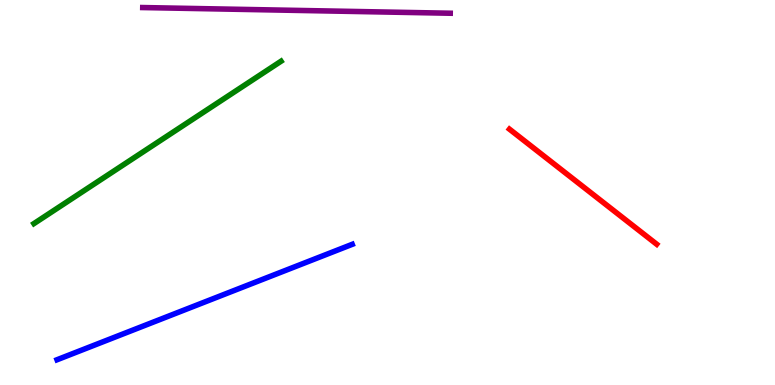[{'lines': ['blue', 'red'], 'intersections': []}, {'lines': ['green', 'red'], 'intersections': []}, {'lines': ['purple', 'red'], 'intersections': []}, {'lines': ['blue', 'green'], 'intersections': []}, {'lines': ['blue', 'purple'], 'intersections': []}, {'lines': ['green', 'purple'], 'intersections': []}]